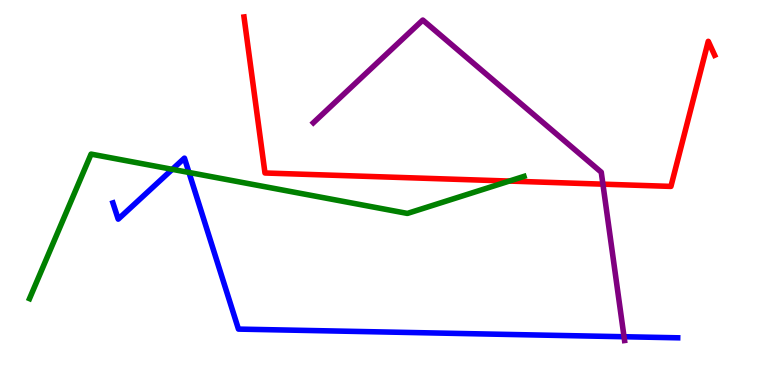[{'lines': ['blue', 'red'], 'intersections': []}, {'lines': ['green', 'red'], 'intersections': [{'x': 6.57, 'y': 5.3}]}, {'lines': ['purple', 'red'], 'intersections': [{'x': 7.78, 'y': 5.22}]}, {'lines': ['blue', 'green'], 'intersections': [{'x': 2.22, 'y': 5.6}, {'x': 2.44, 'y': 5.52}]}, {'lines': ['blue', 'purple'], 'intersections': [{'x': 8.05, 'y': 1.25}]}, {'lines': ['green', 'purple'], 'intersections': []}]